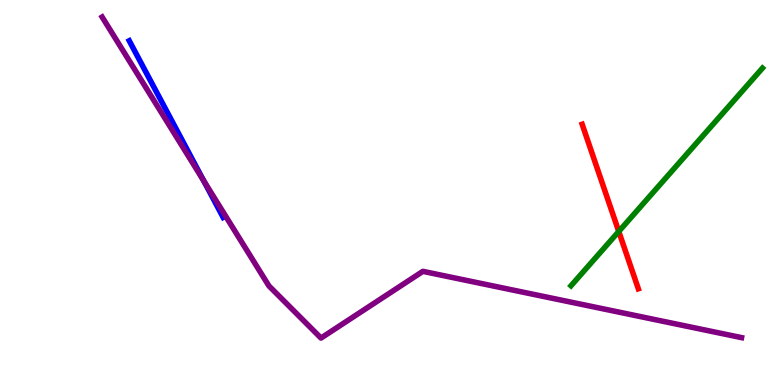[{'lines': ['blue', 'red'], 'intersections': []}, {'lines': ['green', 'red'], 'intersections': [{'x': 7.98, 'y': 3.99}]}, {'lines': ['purple', 'red'], 'intersections': []}, {'lines': ['blue', 'green'], 'intersections': []}, {'lines': ['blue', 'purple'], 'intersections': [{'x': 2.63, 'y': 5.31}]}, {'lines': ['green', 'purple'], 'intersections': []}]